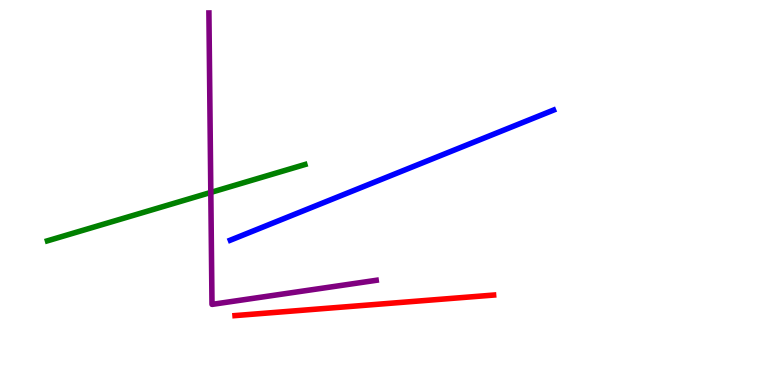[{'lines': ['blue', 'red'], 'intersections': []}, {'lines': ['green', 'red'], 'intersections': []}, {'lines': ['purple', 'red'], 'intersections': []}, {'lines': ['blue', 'green'], 'intersections': []}, {'lines': ['blue', 'purple'], 'intersections': []}, {'lines': ['green', 'purple'], 'intersections': [{'x': 2.72, 'y': 5.0}]}]